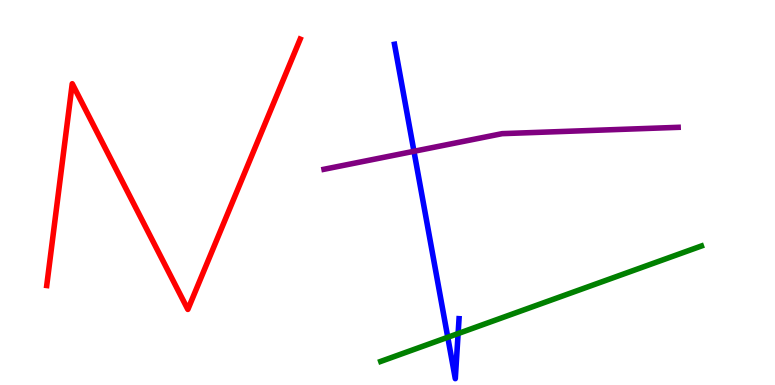[{'lines': ['blue', 'red'], 'intersections': []}, {'lines': ['green', 'red'], 'intersections': []}, {'lines': ['purple', 'red'], 'intersections': []}, {'lines': ['blue', 'green'], 'intersections': [{'x': 5.78, 'y': 1.24}, {'x': 5.91, 'y': 1.34}]}, {'lines': ['blue', 'purple'], 'intersections': [{'x': 5.34, 'y': 6.07}]}, {'lines': ['green', 'purple'], 'intersections': []}]